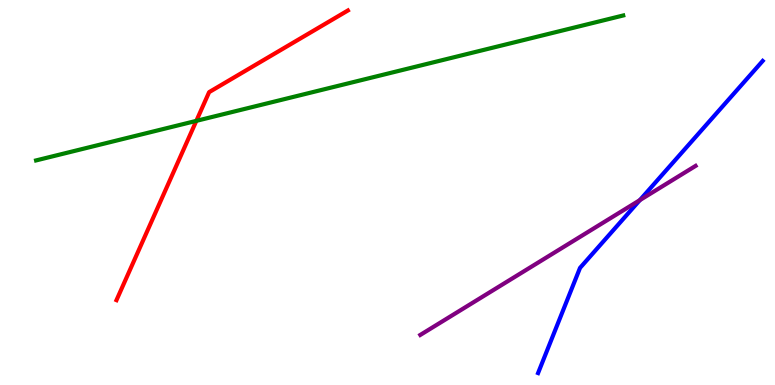[{'lines': ['blue', 'red'], 'intersections': []}, {'lines': ['green', 'red'], 'intersections': [{'x': 2.53, 'y': 6.86}]}, {'lines': ['purple', 'red'], 'intersections': []}, {'lines': ['blue', 'green'], 'intersections': []}, {'lines': ['blue', 'purple'], 'intersections': [{'x': 8.26, 'y': 4.8}]}, {'lines': ['green', 'purple'], 'intersections': []}]